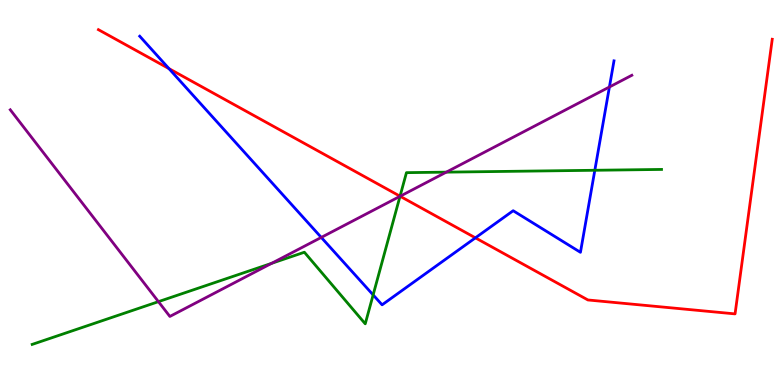[{'lines': ['blue', 'red'], 'intersections': [{'x': 2.18, 'y': 8.22}, {'x': 6.13, 'y': 3.82}]}, {'lines': ['green', 'red'], 'intersections': [{'x': 5.16, 'y': 4.9}]}, {'lines': ['purple', 'red'], 'intersections': [{'x': 5.16, 'y': 4.9}]}, {'lines': ['blue', 'green'], 'intersections': [{'x': 4.81, 'y': 2.34}, {'x': 7.68, 'y': 5.58}]}, {'lines': ['blue', 'purple'], 'intersections': [{'x': 4.15, 'y': 3.83}, {'x': 7.86, 'y': 7.74}]}, {'lines': ['green', 'purple'], 'intersections': [{'x': 2.04, 'y': 2.16}, {'x': 3.5, 'y': 3.16}, {'x': 5.16, 'y': 4.9}, {'x': 5.76, 'y': 5.53}]}]